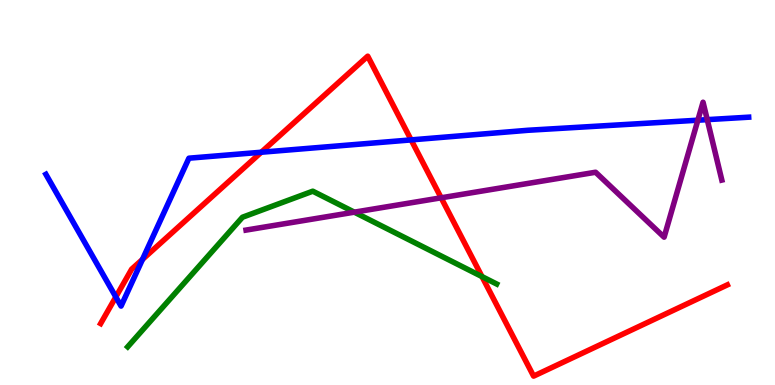[{'lines': ['blue', 'red'], 'intersections': [{'x': 1.49, 'y': 2.29}, {'x': 1.84, 'y': 3.26}, {'x': 3.37, 'y': 6.05}, {'x': 5.3, 'y': 6.37}]}, {'lines': ['green', 'red'], 'intersections': [{'x': 6.22, 'y': 2.82}]}, {'lines': ['purple', 'red'], 'intersections': [{'x': 5.69, 'y': 4.86}]}, {'lines': ['blue', 'green'], 'intersections': []}, {'lines': ['blue', 'purple'], 'intersections': [{'x': 9.0, 'y': 6.88}, {'x': 9.13, 'y': 6.89}]}, {'lines': ['green', 'purple'], 'intersections': [{'x': 4.57, 'y': 4.49}]}]